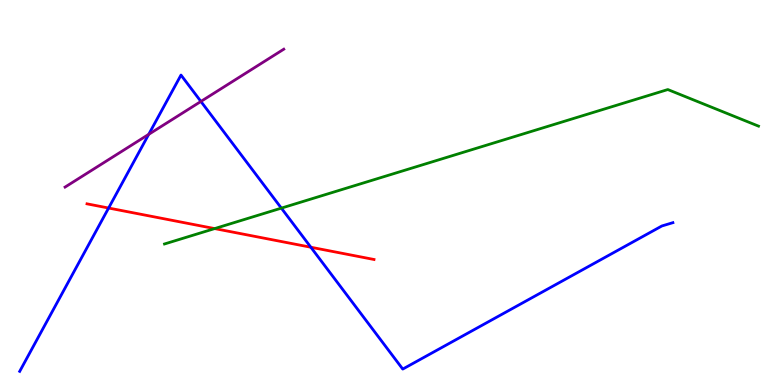[{'lines': ['blue', 'red'], 'intersections': [{'x': 1.4, 'y': 4.6}, {'x': 4.01, 'y': 3.58}]}, {'lines': ['green', 'red'], 'intersections': [{'x': 2.77, 'y': 4.06}]}, {'lines': ['purple', 'red'], 'intersections': []}, {'lines': ['blue', 'green'], 'intersections': [{'x': 3.63, 'y': 4.59}]}, {'lines': ['blue', 'purple'], 'intersections': [{'x': 1.92, 'y': 6.51}, {'x': 2.59, 'y': 7.36}]}, {'lines': ['green', 'purple'], 'intersections': []}]